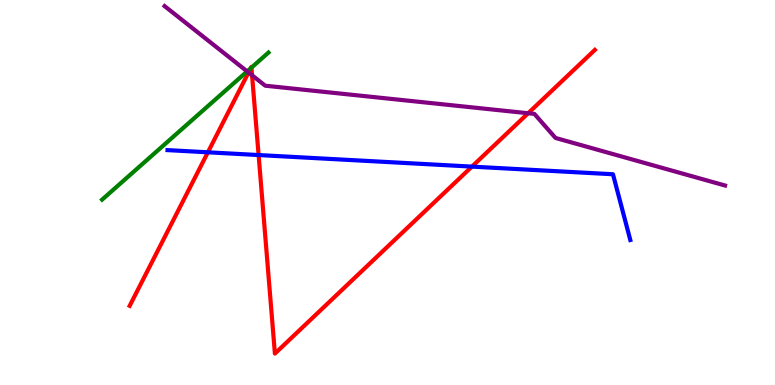[{'lines': ['blue', 'red'], 'intersections': [{'x': 2.68, 'y': 6.04}, {'x': 3.34, 'y': 5.97}, {'x': 6.09, 'y': 5.67}]}, {'lines': ['green', 'red'], 'intersections': [{'x': 3.23, 'y': 8.23}, {'x': 3.24, 'y': 8.24}]}, {'lines': ['purple', 'red'], 'intersections': [{'x': 3.21, 'y': 8.12}, {'x': 3.25, 'y': 8.04}, {'x': 6.81, 'y': 7.06}]}, {'lines': ['blue', 'green'], 'intersections': []}, {'lines': ['blue', 'purple'], 'intersections': []}, {'lines': ['green', 'purple'], 'intersections': [{'x': 3.19, 'y': 8.15}]}]